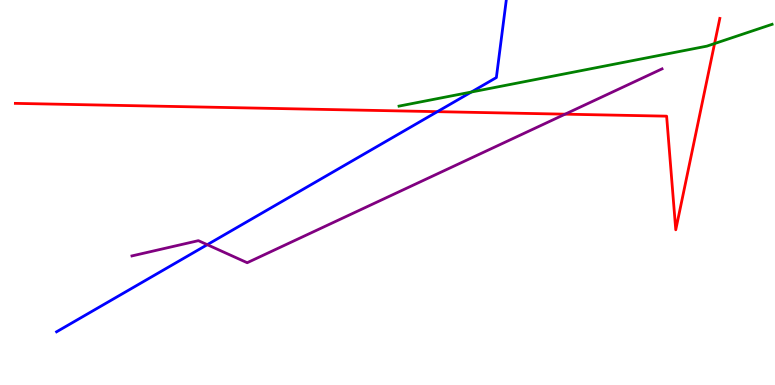[{'lines': ['blue', 'red'], 'intersections': [{'x': 5.64, 'y': 7.1}]}, {'lines': ['green', 'red'], 'intersections': [{'x': 9.22, 'y': 8.87}]}, {'lines': ['purple', 'red'], 'intersections': [{'x': 7.29, 'y': 7.03}]}, {'lines': ['blue', 'green'], 'intersections': [{'x': 6.08, 'y': 7.61}]}, {'lines': ['blue', 'purple'], 'intersections': [{'x': 2.67, 'y': 3.64}]}, {'lines': ['green', 'purple'], 'intersections': []}]